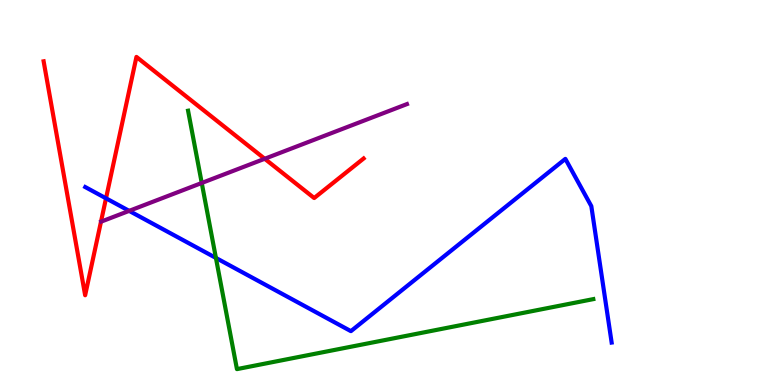[{'lines': ['blue', 'red'], 'intersections': [{'x': 1.37, 'y': 4.85}]}, {'lines': ['green', 'red'], 'intersections': []}, {'lines': ['purple', 'red'], 'intersections': [{'x': 3.42, 'y': 5.88}]}, {'lines': ['blue', 'green'], 'intersections': [{'x': 2.79, 'y': 3.3}]}, {'lines': ['blue', 'purple'], 'intersections': [{'x': 1.67, 'y': 4.52}]}, {'lines': ['green', 'purple'], 'intersections': [{'x': 2.6, 'y': 5.25}]}]